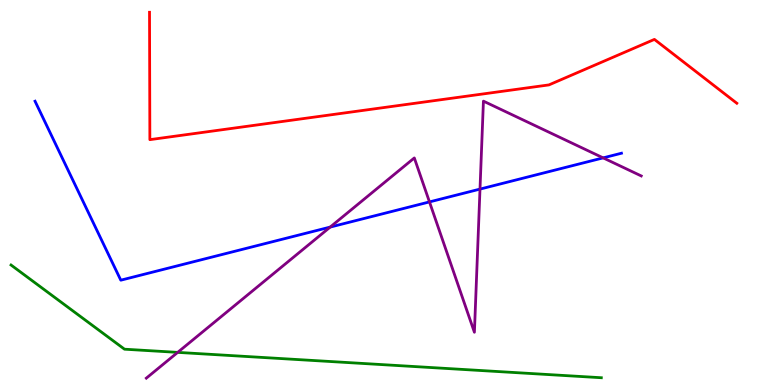[{'lines': ['blue', 'red'], 'intersections': []}, {'lines': ['green', 'red'], 'intersections': []}, {'lines': ['purple', 'red'], 'intersections': []}, {'lines': ['blue', 'green'], 'intersections': []}, {'lines': ['blue', 'purple'], 'intersections': [{'x': 4.26, 'y': 4.1}, {'x': 5.54, 'y': 4.76}, {'x': 6.19, 'y': 5.09}, {'x': 7.78, 'y': 5.9}]}, {'lines': ['green', 'purple'], 'intersections': [{'x': 2.29, 'y': 0.847}]}]